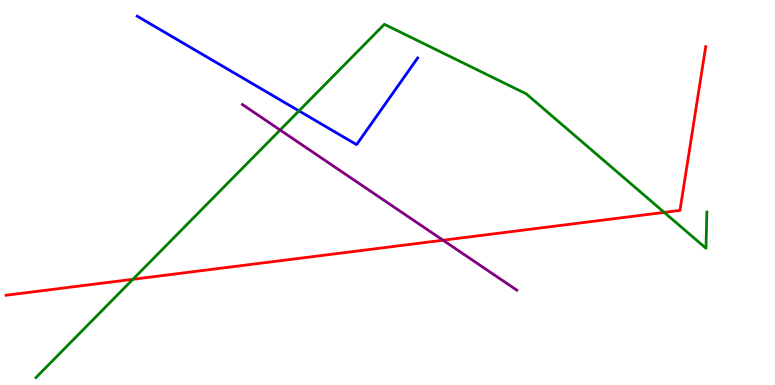[{'lines': ['blue', 'red'], 'intersections': []}, {'lines': ['green', 'red'], 'intersections': [{'x': 1.71, 'y': 2.75}, {'x': 8.57, 'y': 4.48}]}, {'lines': ['purple', 'red'], 'intersections': [{'x': 5.72, 'y': 3.76}]}, {'lines': ['blue', 'green'], 'intersections': [{'x': 3.86, 'y': 7.12}]}, {'lines': ['blue', 'purple'], 'intersections': []}, {'lines': ['green', 'purple'], 'intersections': [{'x': 3.61, 'y': 6.62}]}]